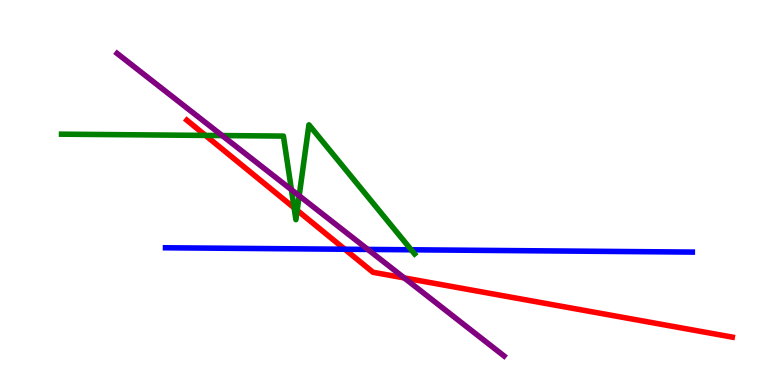[{'lines': ['blue', 'red'], 'intersections': [{'x': 4.45, 'y': 3.53}]}, {'lines': ['green', 'red'], 'intersections': [{'x': 2.65, 'y': 6.48}, {'x': 3.8, 'y': 4.6}, {'x': 3.83, 'y': 4.54}]}, {'lines': ['purple', 'red'], 'intersections': [{'x': 5.22, 'y': 2.78}]}, {'lines': ['blue', 'green'], 'intersections': [{'x': 5.31, 'y': 3.51}]}, {'lines': ['blue', 'purple'], 'intersections': [{'x': 4.75, 'y': 3.52}]}, {'lines': ['green', 'purple'], 'intersections': [{'x': 2.87, 'y': 6.48}, {'x': 3.76, 'y': 5.07}, {'x': 3.86, 'y': 4.91}]}]